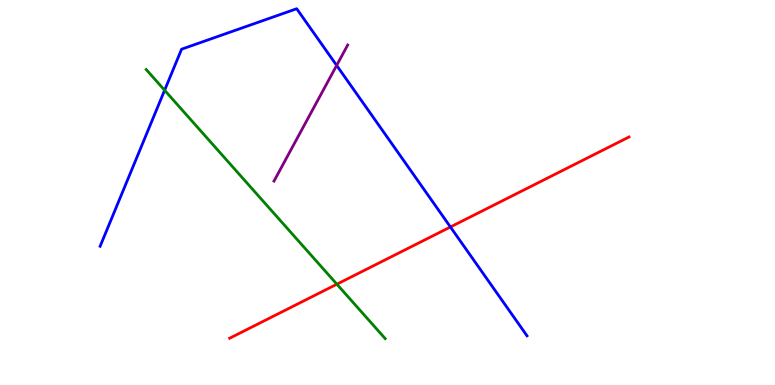[{'lines': ['blue', 'red'], 'intersections': [{'x': 5.81, 'y': 4.1}]}, {'lines': ['green', 'red'], 'intersections': [{'x': 4.35, 'y': 2.62}]}, {'lines': ['purple', 'red'], 'intersections': []}, {'lines': ['blue', 'green'], 'intersections': [{'x': 2.12, 'y': 7.66}]}, {'lines': ['blue', 'purple'], 'intersections': [{'x': 4.34, 'y': 8.3}]}, {'lines': ['green', 'purple'], 'intersections': []}]